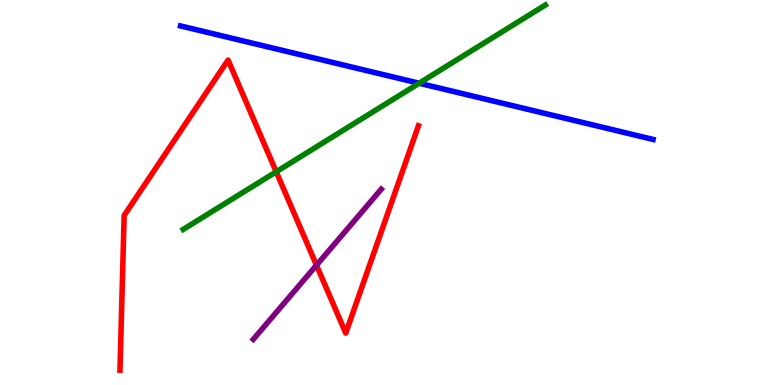[{'lines': ['blue', 'red'], 'intersections': []}, {'lines': ['green', 'red'], 'intersections': [{'x': 3.56, 'y': 5.54}]}, {'lines': ['purple', 'red'], 'intersections': [{'x': 4.08, 'y': 3.11}]}, {'lines': ['blue', 'green'], 'intersections': [{'x': 5.41, 'y': 7.84}]}, {'lines': ['blue', 'purple'], 'intersections': []}, {'lines': ['green', 'purple'], 'intersections': []}]